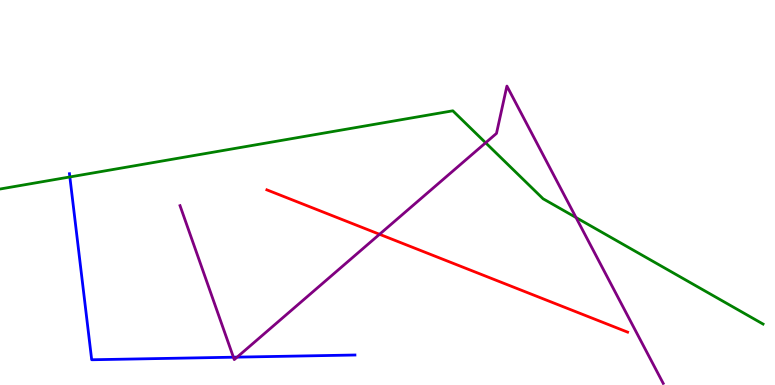[{'lines': ['blue', 'red'], 'intersections': []}, {'lines': ['green', 'red'], 'intersections': []}, {'lines': ['purple', 'red'], 'intersections': [{'x': 4.9, 'y': 3.91}]}, {'lines': ['blue', 'green'], 'intersections': [{'x': 0.901, 'y': 5.4}]}, {'lines': ['blue', 'purple'], 'intersections': [{'x': 3.01, 'y': 0.722}, {'x': 3.06, 'y': 0.724}]}, {'lines': ['green', 'purple'], 'intersections': [{'x': 6.27, 'y': 6.29}, {'x': 7.43, 'y': 4.35}]}]